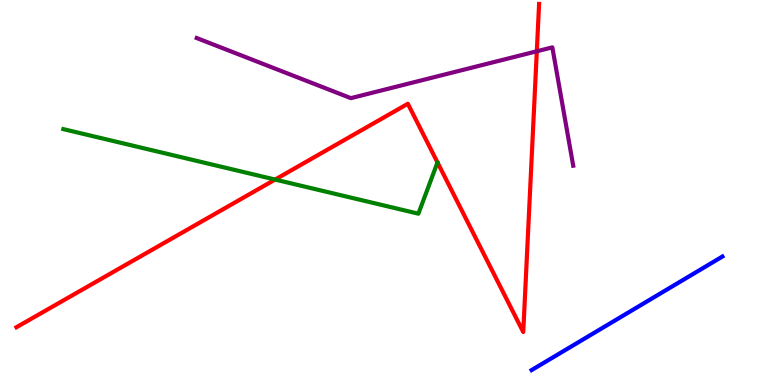[{'lines': ['blue', 'red'], 'intersections': []}, {'lines': ['green', 'red'], 'intersections': [{'x': 3.55, 'y': 5.34}]}, {'lines': ['purple', 'red'], 'intersections': [{'x': 6.93, 'y': 8.67}]}, {'lines': ['blue', 'green'], 'intersections': []}, {'lines': ['blue', 'purple'], 'intersections': []}, {'lines': ['green', 'purple'], 'intersections': []}]